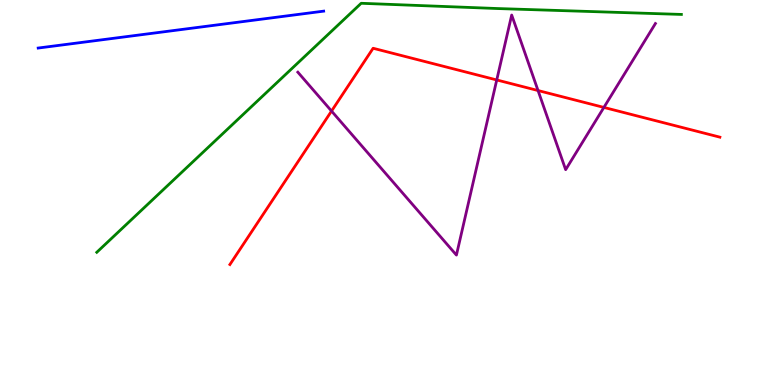[{'lines': ['blue', 'red'], 'intersections': []}, {'lines': ['green', 'red'], 'intersections': []}, {'lines': ['purple', 'red'], 'intersections': [{'x': 4.28, 'y': 7.12}, {'x': 6.41, 'y': 7.92}, {'x': 6.94, 'y': 7.65}, {'x': 7.79, 'y': 7.21}]}, {'lines': ['blue', 'green'], 'intersections': []}, {'lines': ['blue', 'purple'], 'intersections': []}, {'lines': ['green', 'purple'], 'intersections': []}]